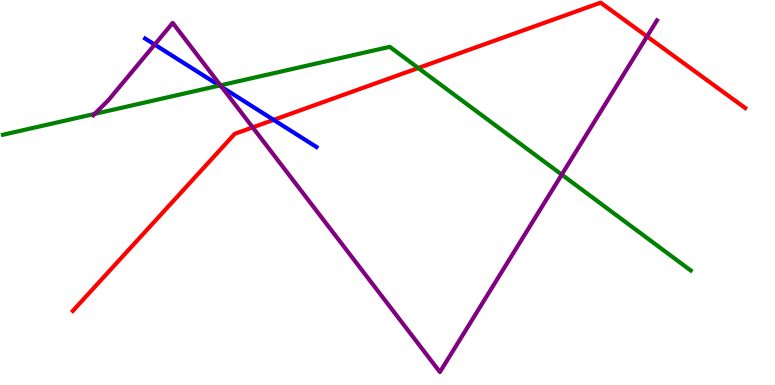[{'lines': ['blue', 'red'], 'intersections': [{'x': 3.53, 'y': 6.89}]}, {'lines': ['green', 'red'], 'intersections': [{'x': 5.4, 'y': 8.23}]}, {'lines': ['purple', 'red'], 'intersections': [{'x': 3.26, 'y': 6.69}, {'x': 8.35, 'y': 9.05}]}, {'lines': ['blue', 'green'], 'intersections': [{'x': 2.83, 'y': 7.78}]}, {'lines': ['blue', 'purple'], 'intersections': [{'x': 2.0, 'y': 8.84}, {'x': 2.86, 'y': 7.74}]}, {'lines': ['green', 'purple'], 'intersections': [{'x': 1.22, 'y': 7.04}, {'x': 2.84, 'y': 7.78}, {'x': 7.25, 'y': 5.46}]}]